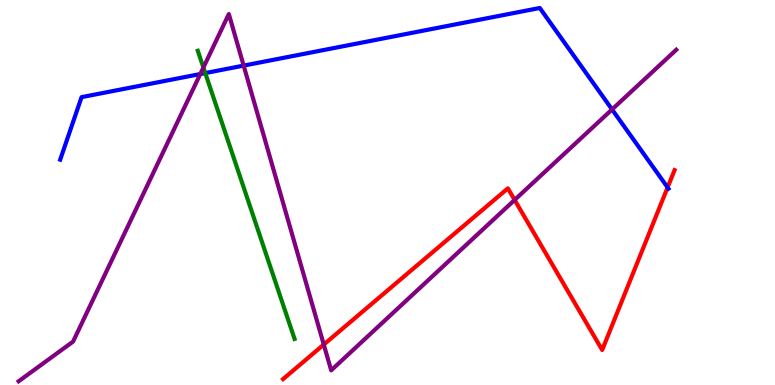[{'lines': ['blue', 'red'], 'intersections': [{'x': 8.61, 'y': 5.13}]}, {'lines': ['green', 'red'], 'intersections': []}, {'lines': ['purple', 'red'], 'intersections': [{'x': 4.18, 'y': 1.05}, {'x': 6.64, 'y': 4.81}]}, {'lines': ['blue', 'green'], 'intersections': [{'x': 2.65, 'y': 8.1}]}, {'lines': ['blue', 'purple'], 'intersections': [{'x': 2.58, 'y': 8.08}, {'x': 3.14, 'y': 8.3}, {'x': 7.9, 'y': 7.16}]}, {'lines': ['green', 'purple'], 'intersections': [{'x': 2.62, 'y': 8.25}]}]